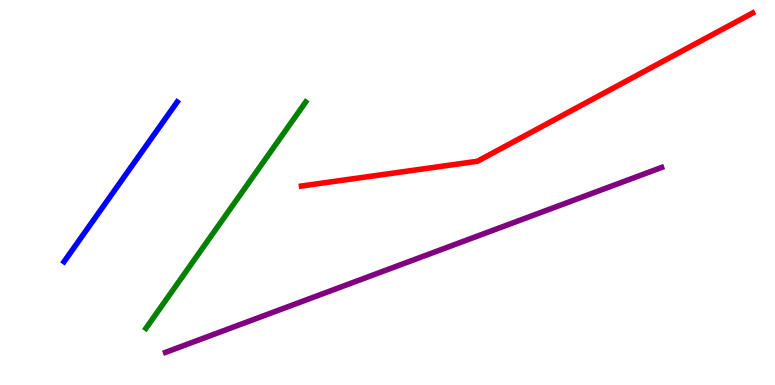[{'lines': ['blue', 'red'], 'intersections': []}, {'lines': ['green', 'red'], 'intersections': []}, {'lines': ['purple', 'red'], 'intersections': []}, {'lines': ['blue', 'green'], 'intersections': []}, {'lines': ['blue', 'purple'], 'intersections': []}, {'lines': ['green', 'purple'], 'intersections': []}]